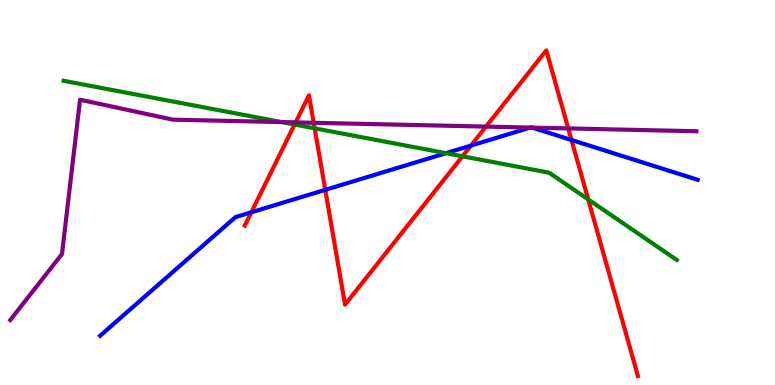[{'lines': ['blue', 'red'], 'intersections': [{'x': 3.24, 'y': 4.49}, {'x': 4.2, 'y': 5.07}, {'x': 6.08, 'y': 6.22}, {'x': 7.37, 'y': 6.36}]}, {'lines': ['green', 'red'], 'intersections': [{'x': 3.8, 'y': 6.77}, {'x': 4.06, 'y': 6.67}, {'x': 5.97, 'y': 5.94}, {'x': 7.59, 'y': 4.82}]}, {'lines': ['purple', 'red'], 'intersections': [{'x': 3.81, 'y': 6.82}, {'x': 4.05, 'y': 6.81}, {'x': 6.27, 'y': 6.71}, {'x': 7.33, 'y': 6.66}]}, {'lines': ['blue', 'green'], 'intersections': [{'x': 5.75, 'y': 6.02}]}, {'lines': ['blue', 'purple'], 'intersections': [{'x': 6.84, 'y': 6.69}, {'x': 6.87, 'y': 6.69}]}, {'lines': ['green', 'purple'], 'intersections': [{'x': 3.63, 'y': 6.83}]}]